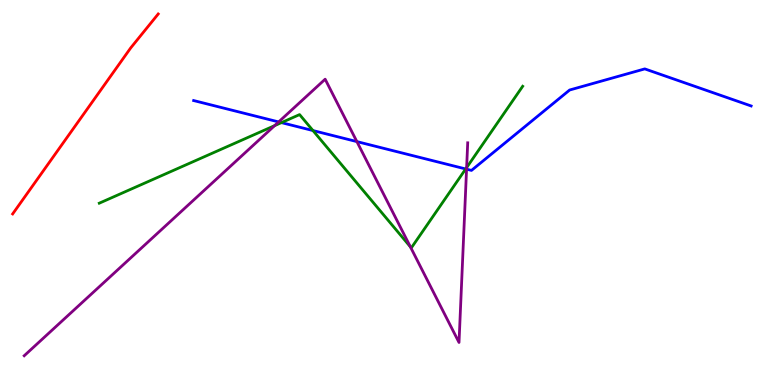[{'lines': ['blue', 'red'], 'intersections': []}, {'lines': ['green', 'red'], 'intersections': []}, {'lines': ['purple', 'red'], 'intersections': []}, {'lines': ['blue', 'green'], 'intersections': [{'x': 3.63, 'y': 6.81}, {'x': 4.04, 'y': 6.61}, {'x': 6.01, 'y': 5.61}]}, {'lines': ['blue', 'purple'], 'intersections': [{'x': 3.6, 'y': 6.83}, {'x': 4.6, 'y': 6.32}, {'x': 6.02, 'y': 5.61}]}, {'lines': ['green', 'purple'], 'intersections': [{'x': 3.54, 'y': 6.74}, {'x': 5.3, 'y': 3.59}, {'x': 6.02, 'y': 5.65}]}]